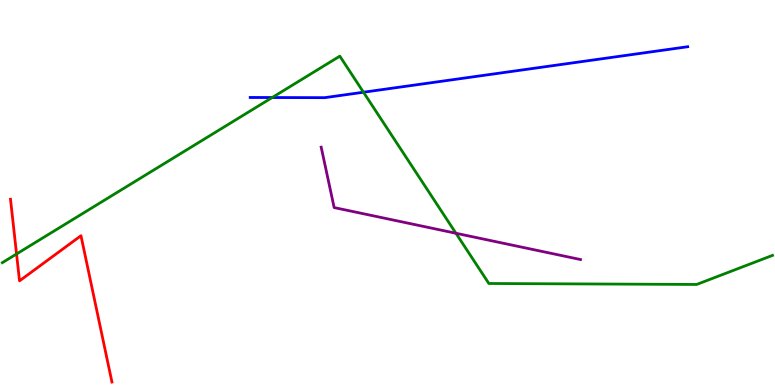[{'lines': ['blue', 'red'], 'intersections': []}, {'lines': ['green', 'red'], 'intersections': [{'x': 0.214, 'y': 3.4}]}, {'lines': ['purple', 'red'], 'intersections': []}, {'lines': ['blue', 'green'], 'intersections': [{'x': 3.51, 'y': 7.47}, {'x': 4.69, 'y': 7.6}]}, {'lines': ['blue', 'purple'], 'intersections': []}, {'lines': ['green', 'purple'], 'intersections': [{'x': 5.88, 'y': 3.94}]}]